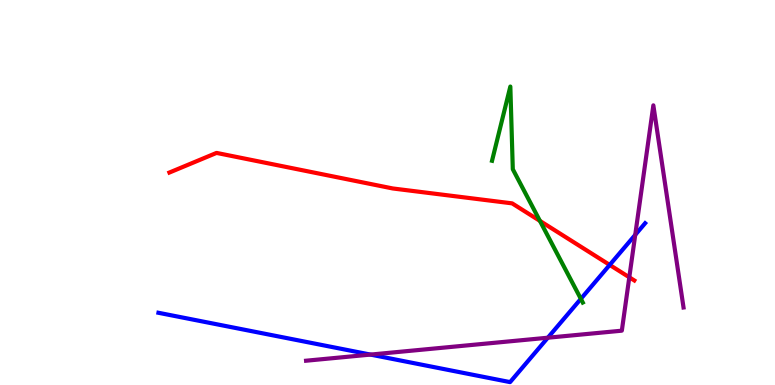[{'lines': ['blue', 'red'], 'intersections': [{'x': 7.87, 'y': 3.12}]}, {'lines': ['green', 'red'], 'intersections': [{'x': 6.97, 'y': 4.26}]}, {'lines': ['purple', 'red'], 'intersections': [{'x': 8.12, 'y': 2.8}]}, {'lines': ['blue', 'green'], 'intersections': [{'x': 7.49, 'y': 2.24}]}, {'lines': ['blue', 'purple'], 'intersections': [{'x': 4.78, 'y': 0.79}, {'x': 7.07, 'y': 1.23}, {'x': 8.2, 'y': 3.9}]}, {'lines': ['green', 'purple'], 'intersections': []}]